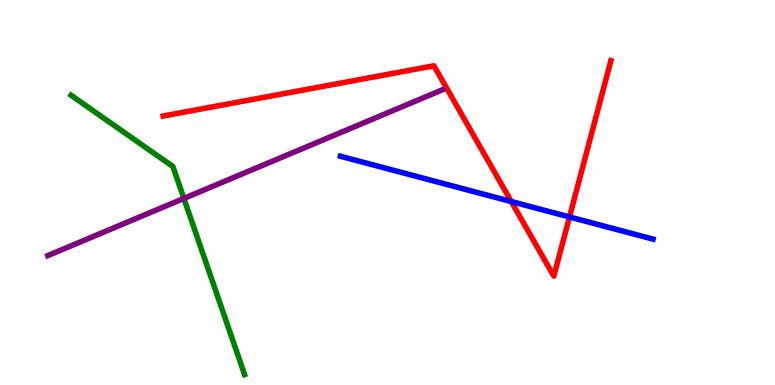[{'lines': ['blue', 'red'], 'intersections': [{'x': 6.6, 'y': 4.77}, {'x': 7.35, 'y': 4.36}]}, {'lines': ['green', 'red'], 'intersections': []}, {'lines': ['purple', 'red'], 'intersections': []}, {'lines': ['blue', 'green'], 'intersections': []}, {'lines': ['blue', 'purple'], 'intersections': []}, {'lines': ['green', 'purple'], 'intersections': [{'x': 2.37, 'y': 4.85}]}]